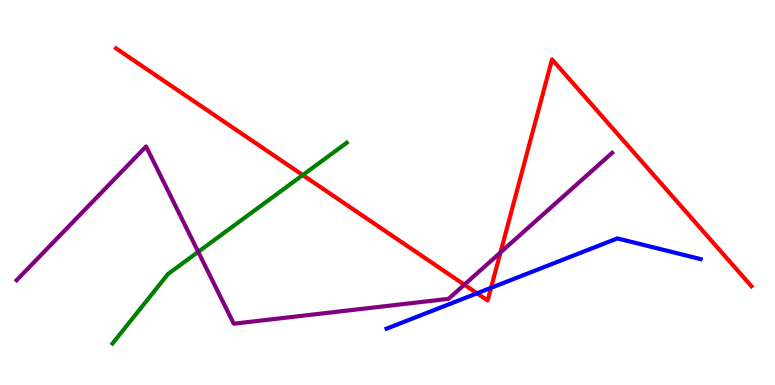[{'lines': ['blue', 'red'], 'intersections': [{'x': 6.16, 'y': 2.38}, {'x': 6.34, 'y': 2.52}]}, {'lines': ['green', 'red'], 'intersections': [{'x': 3.91, 'y': 5.45}]}, {'lines': ['purple', 'red'], 'intersections': [{'x': 5.99, 'y': 2.61}, {'x': 6.46, 'y': 3.44}]}, {'lines': ['blue', 'green'], 'intersections': []}, {'lines': ['blue', 'purple'], 'intersections': []}, {'lines': ['green', 'purple'], 'intersections': [{'x': 2.56, 'y': 3.46}]}]